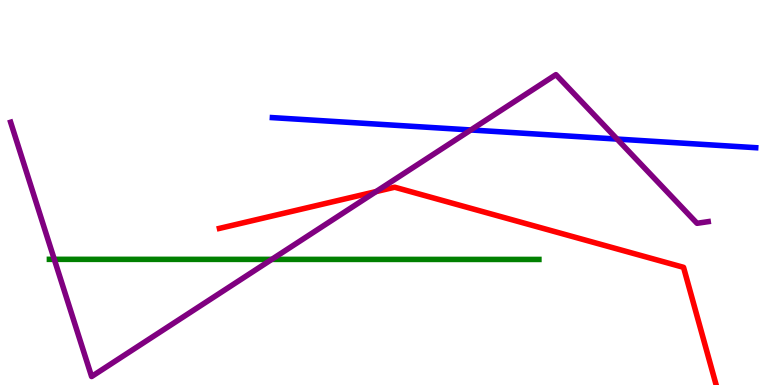[{'lines': ['blue', 'red'], 'intersections': []}, {'lines': ['green', 'red'], 'intersections': []}, {'lines': ['purple', 'red'], 'intersections': [{'x': 4.85, 'y': 5.02}]}, {'lines': ['blue', 'green'], 'intersections': []}, {'lines': ['blue', 'purple'], 'intersections': [{'x': 6.08, 'y': 6.62}, {'x': 7.96, 'y': 6.39}]}, {'lines': ['green', 'purple'], 'intersections': [{'x': 0.701, 'y': 3.26}, {'x': 3.51, 'y': 3.26}]}]